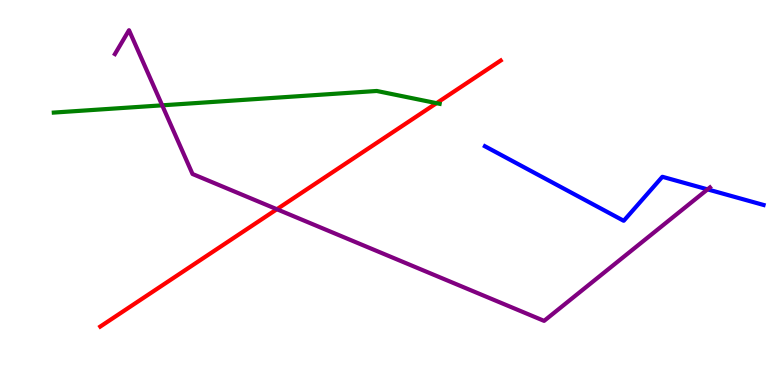[{'lines': ['blue', 'red'], 'intersections': []}, {'lines': ['green', 'red'], 'intersections': [{'x': 5.63, 'y': 7.32}]}, {'lines': ['purple', 'red'], 'intersections': [{'x': 3.57, 'y': 4.57}]}, {'lines': ['blue', 'green'], 'intersections': []}, {'lines': ['blue', 'purple'], 'intersections': [{'x': 9.13, 'y': 5.08}]}, {'lines': ['green', 'purple'], 'intersections': [{'x': 2.09, 'y': 7.26}]}]